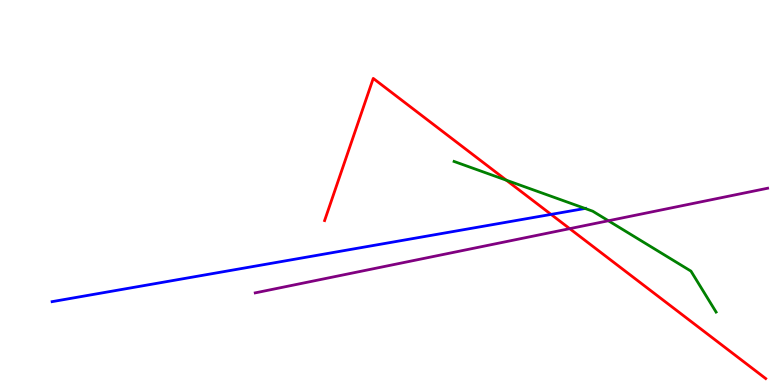[{'lines': ['blue', 'red'], 'intersections': [{'x': 7.11, 'y': 4.43}]}, {'lines': ['green', 'red'], 'intersections': [{'x': 6.53, 'y': 5.32}]}, {'lines': ['purple', 'red'], 'intersections': [{'x': 7.35, 'y': 4.06}]}, {'lines': ['blue', 'green'], 'intersections': [{'x': 7.55, 'y': 4.59}]}, {'lines': ['blue', 'purple'], 'intersections': []}, {'lines': ['green', 'purple'], 'intersections': [{'x': 7.85, 'y': 4.27}]}]